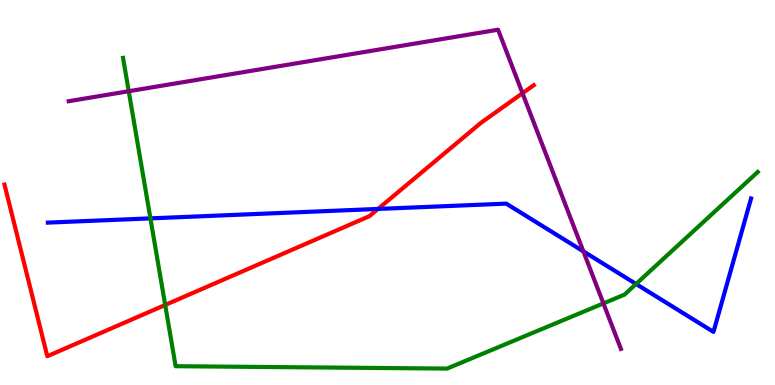[{'lines': ['blue', 'red'], 'intersections': [{'x': 4.88, 'y': 4.57}]}, {'lines': ['green', 'red'], 'intersections': [{'x': 2.13, 'y': 2.08}]}, {'lines': ['purple', 'red'], 'intersections': [{'x': 6.74, 'y': 7.58}]}, {'lines': ['blue', 'green'], 'intersections': [{'x': 1.94, 'y': 4.33}, {'x': 8.21, 'y': 2.62}]}, {'lines': ['blue', 'purple'], 'intersections': [{'x': 7.53, 'y': 3.47}]}, {'lines': ['green', 'purple'], 'intersections': [{'x': 1.66, 'y': 7.63}, {'x': 7.79, 'y': 2.12}]}]